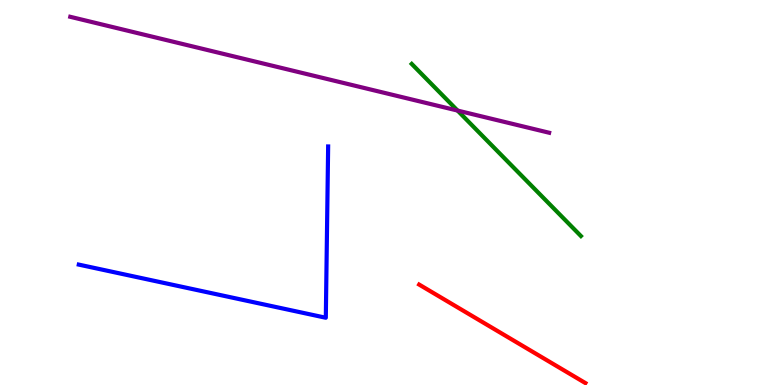[{'lines': ['blue', 'red'], 'intersections': []}, {'lines': ['green', 'red'], 'intersections': []}, {'lines': ['purple', 'red'], 'intersections': []}, {'lines': ['blue', 'green'], 'intersections': []}, {'lines': ['blue', 'purple'], 'intersections': []}, {'lines': ['green', 'purple'], 'intersections': [{'x': 5.9, 'y': 7.13}]}]